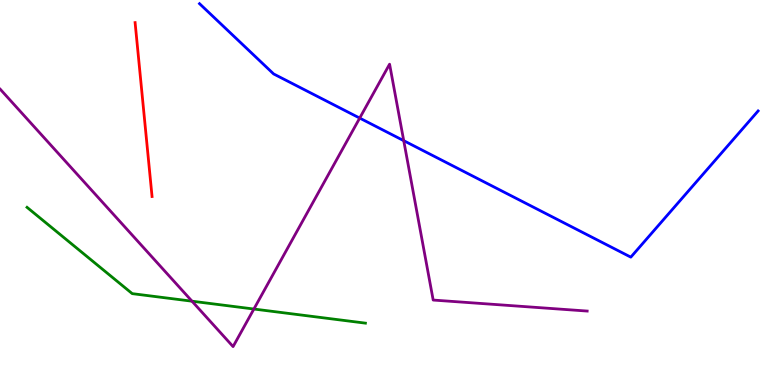[{'lines': ['blue', 'red'], 'intersections': []}, {'lines': ['green', 'red'], 'intersections': []}, {'lines': ['purple', 'red'], 'intersections': []}, {'lines': ['blue', 'green'], 'intersections': []}, {'lines': ['blue', 'purple'], 'intersections': [{'x': 4.64, 'y': 6.93}, {'x': 5.21, 'y': 6.35}]}, {'lines': ['green', 'purple'], 'intersections': [{'x': 2.48, 'y': 2.18}, {'x': 3.28, 'y': 1.97}]}]